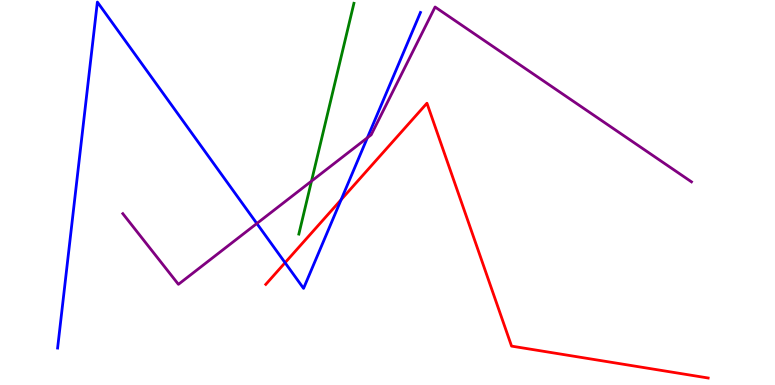[{'lines': ['blue', 'red'], 'intersections': [{'x': 3.68, 'y': 3.18}, {'x': 4.4, 'y': 4.81}]}, {'lines': ['green', 'red'], 'intersections': []}, {'lines': ['purple', 'red'], 'intersections': []}, {'lines': ['blue', 'green'], 'intersections': []}, {'lines': ['blue', 'purple'], 'intersections': [{'x': 3.31, 'y': 4.19}, {'x': 4.74, 'y': 6.42}]}, {'lines': ['green', 'purple'], 'intersections': [{'x': 4.02, 'y': 5.3}]}]